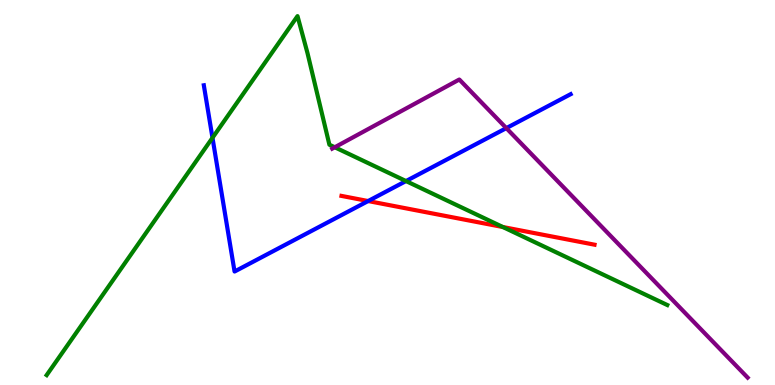[{'lines': ['blue', 'red'], 'intersections': [{'x': 4.75, 'y': 4.78}]}, {'lines': ['green', 'red'], 'intersections': [{'x': 6.49, 'y': 4.1}]}, {'lines': ['purple', 'red'], 'intersections': []}, {'lines': ['blue', 'green'], 'intersections': [{'x': 2.74, 'y': 6.42}, {'x': 5.24, 'y': 5.3}]}, {'lines': ['blue', 'purple'], 'intersections': [{'x': 6.53, 'y': 6.67}]}, {'lines': ['green', 'purple'], 'intersections': [{'x': 4.32, 'y': 6.18}]}]